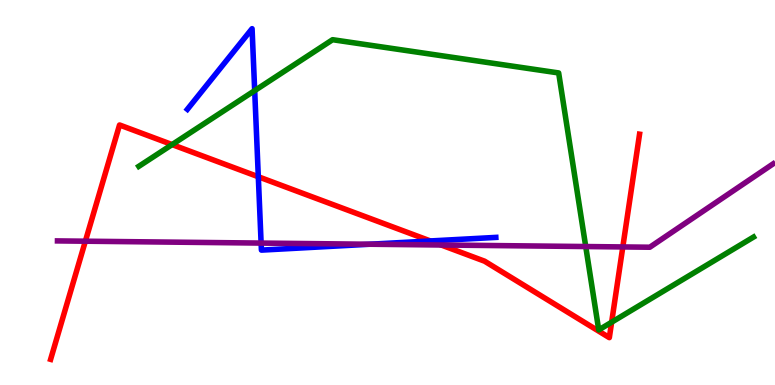[{'lines': ['blue', 'red'], 'intersections': [{'x': 3.33, 'y': 5.41}, {'x': 5.55, 'y': 3.74}]}, {'lines': ['green', 'red'], 'intersections': [{'x': 2.22, 'y': 6.24}, {'x': 7.89, 'y': 1.63}]}, {'lines': ['purple', 'red'], 'intersections': [{'x': 1.1, 'y': 3.73}, {'x': 5.69, 'y': 3.64}, {'x': 8.04, 'y': 3.59}]}, {'lines': ['blue', 'green'], 'intersections': [{'x': 3.29, 'y': 7.65}]}, {'lines': ['blue', 'purple'], 'intersections': [{'x': 3.37, 'y': 3.69}, {'x': 4.77, 'y': 3.66}]}, {'lines': ['green', 'purple'], 'intersections': [{'x': 7.56, 'y': 3.6}]}]